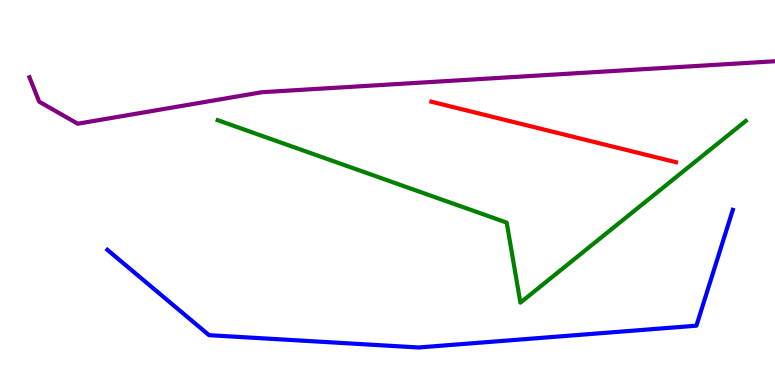[{'lines': ['blue', 'red'], 'intersections': []}, {'lines': ['green', 'red'], 'intersections': []}, {'lines': ['purple', 'red'], 'intersections': []}, {'lines': ['blue', 'green'], 'intersections': []}, {'lines': ['blue', 'purple'], 'intersections': []}, {'lines': ['green', 'purple'], 'intersections': []}]